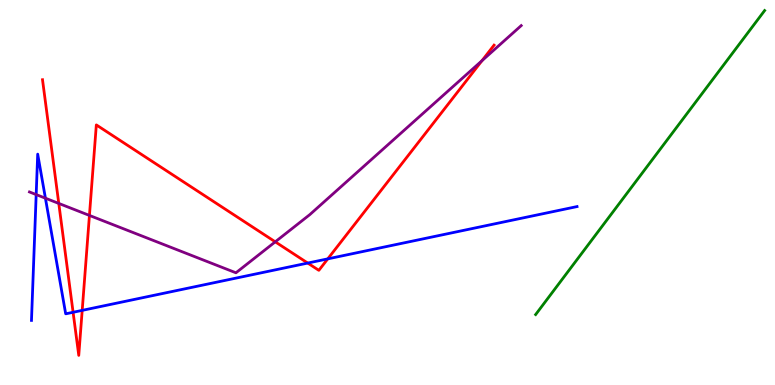[{'lines': ['blue', 'red'], 'intersections': [{'x': 0.943, 'y': 1.89}, {'x': 1.06, 'y': 1.94}, {'x': 3.97, 'y': 3.17}, {'x': 4.23, 'y': 3.28}]}, {'lines': ['green', 'red'], 'intersections': []}, {'lines': ['purple', 'red'], 'intersections': [{'x': 0.758, 'y': 4.72}, {'x': 1.15, 'y': 4.4}, {'x': 3.55, 'y': 3.72}, {'x': 6.22, 'y': 8.42}]}, {'lines': ['blue', 'green'], 'intersections': []}, {'lines': ['blue', 'purple'], 'intersections': [{'x': 0.467, 'y': 4.95}, {'x': 0.586, 'y': 4.85}]}, {'lines': ['green', 'purple'], 'intersections': []}]